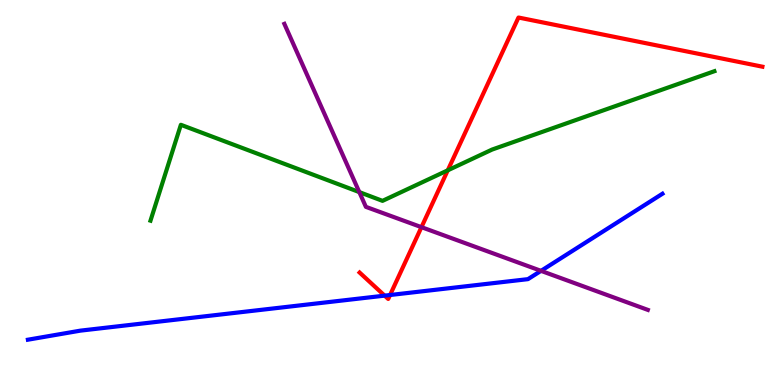[{'lines': ['blue', 'red'], 'intersections': [{'x': 4.96, 'y': 2.32}, {'x': 5.03, 'y': 2.34}]}, {'lines': ['green', 'red'], 'intersections': [{'x': 5.78, 'y': 5.58}]}, {'lines': ['purple', 'red'], 'intersections': [{'x': 5.44, 'y': 4.1}]}, {'lines': ['blue', 'green'], 'intersections': []}, {'lines': ['blue', 'purple'], 'intersections': [{'x': 6.98, 'y': 2.96}]}, {'lines': ['green', 'purple'], 'intersections': [{'x': 4.64, 'y': 5.01}]}]